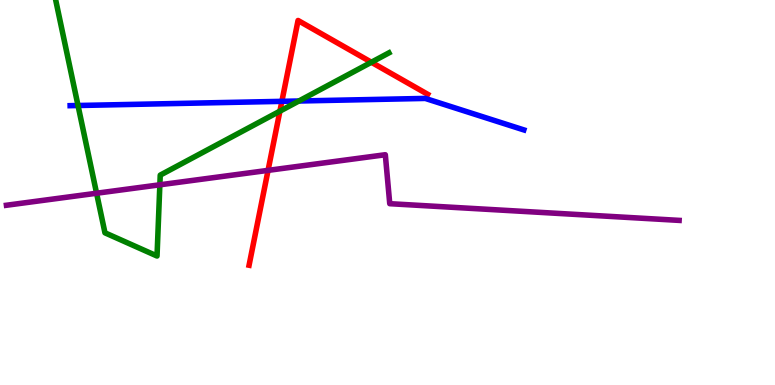[{'lines': ['blue', 'red'], 'intersections': [{'x': 3.64, 'y': 7.37}]}, {'lines': ['green', 'red'], 'intersections': [{'x': 3.61, 'y': 7.11}, {'x': 4.79, 'y': 8.38}]}, {'lines': ['purple', 'red'], 'intersections': [{'x': 3.46, 'y': 5.57}]}, {'lines': ['blue', 'green'], 'intersections': [{'x': 1.01, 'y': 7.26}, {'x': 3.86, 'y': 7.38}]}, {'lines': ['blue', 'purple'], 'intersections': []}, {'lines': ['green', 'purple'], 'intersections': [{'x': 1.25, 'y': 4.98}, {'x': 2.06, 'y': 5.2}]}]